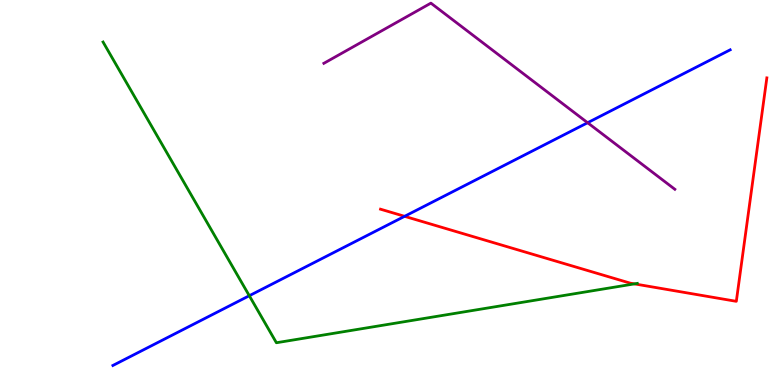[{'lines': ['blue', 'red'], 'intersections': [{'x': 5.22, 'y': 4.38}]}, {'lines': ['green', 'red'], 'intersections': [{'x': 8.19, 'y': 2.63}]}, {'lines': ['purple', 'red'], 'intersections': []}, {'lines': ['blue', 'green'], 'intersections': [{'x': 3.22, 'y': 2.32}]}, {'lines': ['blue', 'purple'], 'intersections': [{'x': 7.58, 'y': 6.81}]}, {'lines': ['green', 'purple'], 'intersections': []}]